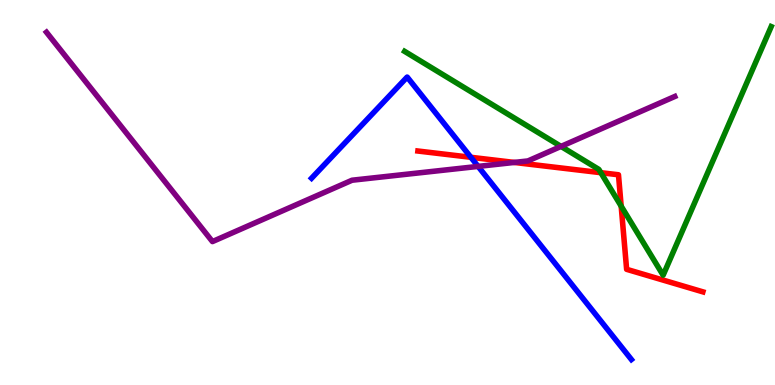[{'lines': ['blue', 'red'], 'intersections': [{'x': 6.08, 'y': 5.91}]}, {'lines': ['green', 'red'], 'intersections': [{'x': 7.75, 'y': 5.51}, {'x': 8.02, 'y': 4.65}]}, {'lines': ['purple', 'red'], 'intersections': [{'x': 6.64, 'y': 5.78}]}, {'lines': ['blue', 'green'], 'intersections': []}, {'lines': ['blue', 'purple'], 'intersections': [{'x': 6.17, 'y': 5.68}]}, {'lines': ['green', 'purple'], 'intersections': [{'x': 7.24, 'y': 6.2}]}]